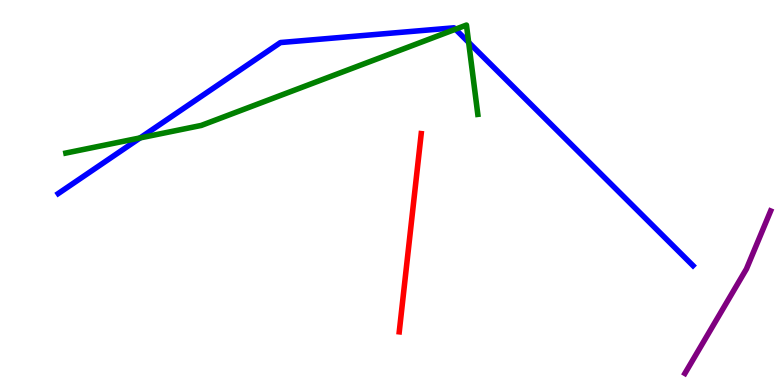[{'lines': ['blue', 'red'], 'intersections': []}, {'lines': ['green', 'red'], 'intersections': []}, {'lines': ['purple', 'red'], 'intersections': []}, {'lines': ['blue', 'green'], 'intersections': [{'x': 1.81, 'y': 6.42}, {'x': 5.88, 'y': 9.24}, {'x': 6.05, 'y': 8.9}]}, {'lines': ['blue', 'purple'], 'intersections': []}, {'lines': ['green', 'purple'], 'intersections': []}]